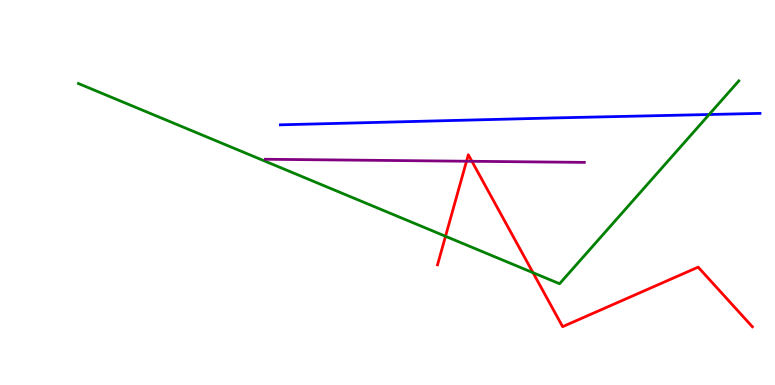[{'lines': ['blue', 'red'], 'intersections': []}, {'lines': ['green', 'red'], 'intersections': [{'x': 5.75, 'y': 3.86}, {'x': 6.88, 'y': 2.92}]}, {'lines': ['purple', 'red'], 'intersections': [{'x': 6.02, 'y': 5.81}, {'x': 6.09, 'y': 5.81}]}, {'lines': ['blue', 'green'], 'intersections': [{'x': 9.15, 'y': 7.03}]}, {'lines': ['blue', 'purple'], 'intersections': []}, {'lines': ['green', 'purple'], 'intersections': []}]